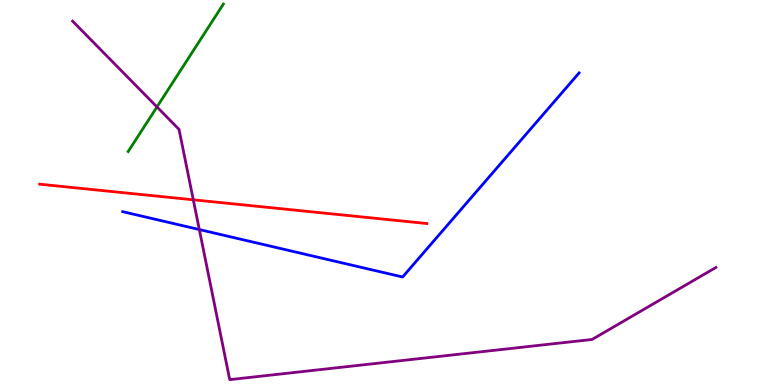[{'lines': ['blue', 'red'], 'intersections': []}, {'lines': ['green', 'red'], 'intersections': []}, {'lines': ['purple', 'red'], 'intersections': [{'x': 2.49, 'y': 4.81}]}, {'lines': ['blue', 'green'], 'intersections': []}, {'lines': ['blue', 'purple'], 'intersections': [{'x': 2.57, 'y': 4.04}]}, {'lines': ['green', 'purple'], 'intersections': [{'x': 2.03, 'y': 7.22}]}]